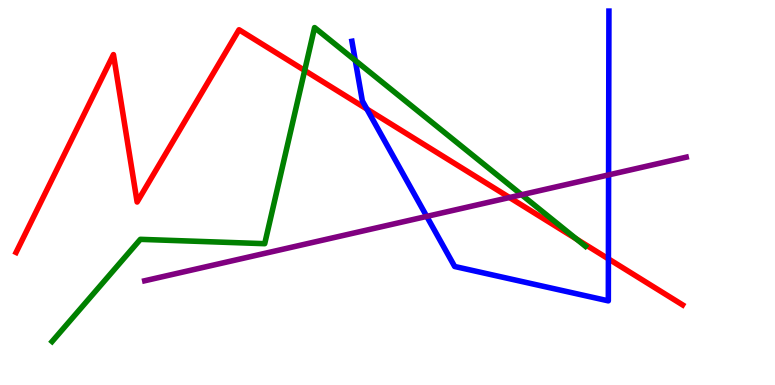[{'lines': ['blue', 'red'], 'intersections': [{'x': 4.73, 'y': 7.17}, {'x': 7.85, 'y': 3.28}]}, {'lines': ['green', 'red'], 'intersections': [{'x': 3.93, 'y': 8.17}, {'x': 7.44, 'y': 3.79}]}, {'lines': ['purple', 'red'], 'intersections': [{'x': 6.57, 'y': 4.87}]}, {'lines': ['blue', 'green'], 'intersections': [{'x': 4.58, 'y': 8.43}]}, {'lines': ['blue', 'purple'], 'intersections': [{'x': 5.51, 'y': 4.38}, {'x': 7.85, 'y': 5.46}]}, {'lines': ['green', 'purple'], 'intersections': [{'x': 6.73, 'y': 4.94}]}]